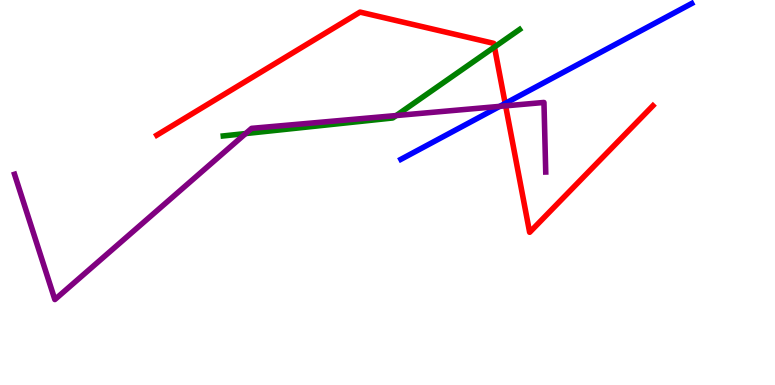[{'lines': ['blue', 'red'], 'intersections': [{'x': 6.52, 'y': 7.31}]}, {'lines': ['green', 'red'], 'intersections': [{'x': 6.38, 'y': 8.78}]}, {'lines': ['purple', 'red'], 'intersections': [{'x': 6.52, 'y': 7.25}]}, {'lines': ['blue', 'green'], 'intersections': []}, {'lines': ['blue', 'purple'], 'intersections': [{'x': 6.45, 'y': 7.24}]}, {'lines': ['green', 'purple'], 'intersections': [{'x': 3.17, 'y': 6.53}, {'x': 5.11, 'y': 7.0}]}]